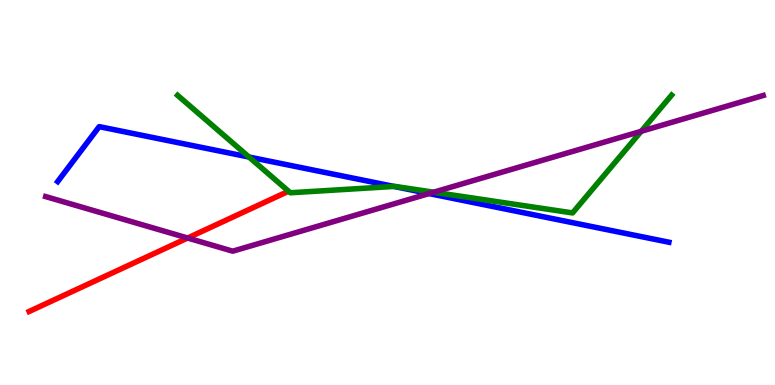[{'lines': ['blue', 'red'], 'intersections': []}, {'lines': ['green', 'red'], 'intersections': []}, {'lines': ['purple', 'red'], 'intersections': [{'x': 2.42, 'y': 3.82}]}, {'lines': ['blue', 'green'], 'intersections': [{'x': 3.21, 'y': 5.92}, {'x': 5.08, 'y': 5.16}]}, {'lines': ['blue', 'purple'], 'intersections': [{'x': 5.54, 'y': 4.97}]}, {'lines': ['green', 'purple'], 'intersections': [{'x': 5.6, 'y': 5.01}, {'x': 8.27, 'y': 6.59}]}]